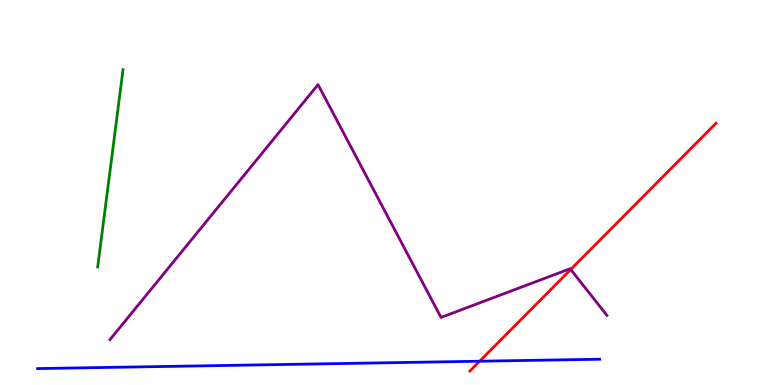[{'lines': ['blue', 'red'], 'intersections': [{'x': 6.19, 'y': 0.618}]}, {'lines': ['green', 'red'], 'intersections': []}, {'lines': ['purple', 'red'], 'intersections': [{'x': 7.36, 'y': 3.0}]}, {'lines': ['blue', 'green'], 'intersections': []}, {'lines': ['blue', 'purple'], 'intersections': []}, {'lines': ['green', 'purple'], 'intersections': []}]